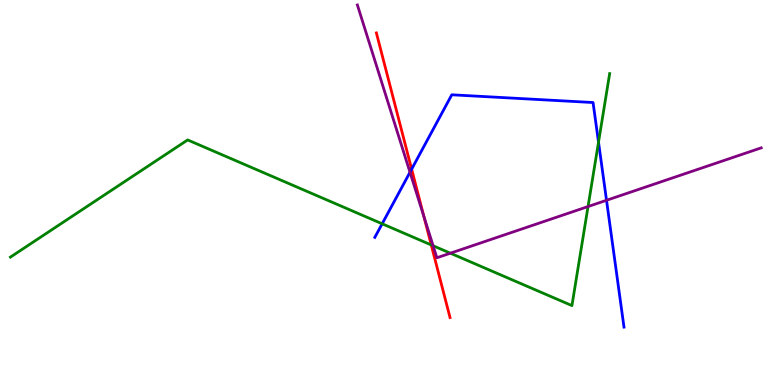[{'lines': ['blue', 'red'], 'intersections': [{'x': 5.31, 'y': 5.61}]}, {'lines': ['green', 'red'], 'intersections': [{'x': 5.56, 'y': 3.64}]}, {'lines': ['purple', 'red'], 'intersections': [{'x': 5.47, 'y': 4.38}]}, {'lines': ['blue', 'green'], 'intersections': [{'x': 4.93, 'y': 4.19}, {'x': 7.72, 'y': 6.31}]}, {'lines': ['blue', 'purple'], 'intersections': [{'x': 5.29, 'y': 5.53}, {'x': 7.83, 'y': 4.8}]}, {'lines': ['green', 'purple'], 'intersections': [{'x': 5.59, 'y': 3.62}, {'x': 5.81, 'y': 3.42}, {'x': 7.59, 'y': 4.64}]}]